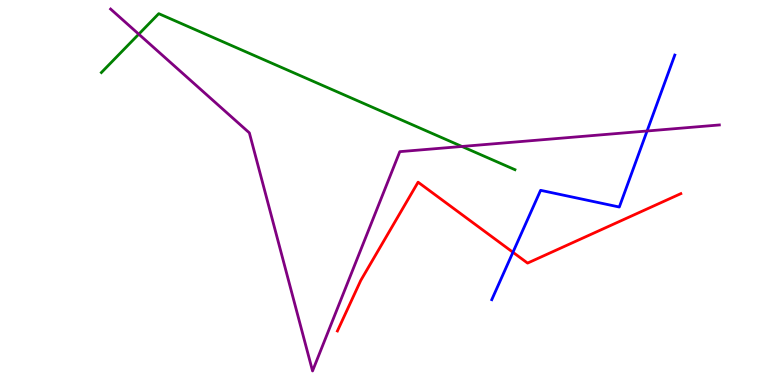[{'lines': ['blue', 'red'], 'intersections': [{'x': 6.62, 'y': 3.45}]}, {'lines': ['green', 'red'], 'intersections': []}, {'lines': ['purple', 'red'], 'intersections': []}, {'lines': ['blue', 'green'], 'intersections': []}, {'lines': ['blue', 'purple'], 'intersections': [{'x': 8.35, 'y': 6.6}]}, {'lines': ['green', 'purple'], 'intersections': [{'x': 1.79, 'y': 9.11}, {'x': 5.96, 'y': 6.2}]}]